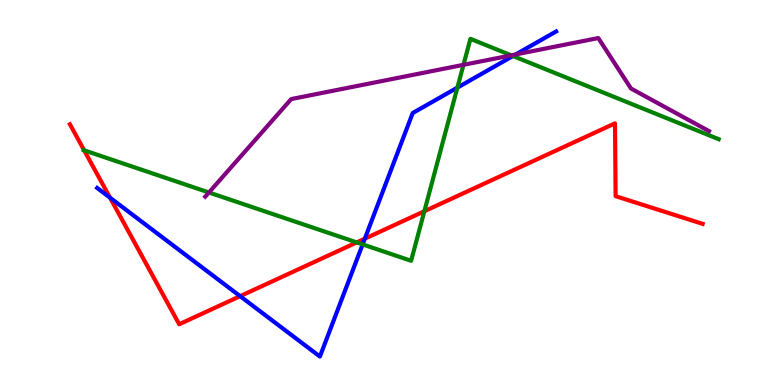[{'lines': ['blue', 'red'], 'intersections': [{'x': 1.42, 'y': 4.86}, {'x': 3.1, 'y': 2.31}, {'x': 4.71, 'y': 3.8}]}, {'lines': ['green', 'red'], 'intersections': [{'x': 1.09, 'y': 6.1}, {'x': 4.6, 'y': 3.7}, {'x': 5.48, 'y': 4.51}]}, {'lines': ['purple', 'red'], 'intersections': []}, {'lines': ['blue', 'green'], 'intersections': [{'x': 4.68, 'y': 3.65}, {'x': 5.9, 'y': 7.72}, {'x': 6.62, 'y': 8.55}]}, {'lines': ['blue', 'purple'], 'intersections': [{'x': 6.65, 'y': 8.59}]}, {'lines': ['green', 'purple'], 'intersections': [{'x': 2.7, 'y': 5.0}, {'x': 5.98, 'y': 8.32}, {'x': 6.6, 'y': 8.56}]}]